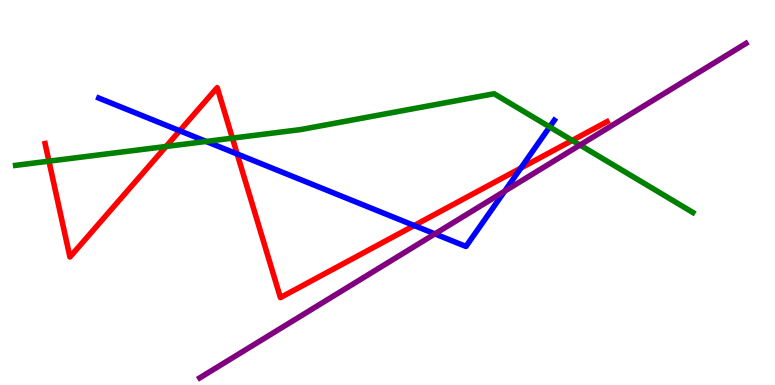[{'lines': ['blue', 'red'], 'intersections': [{'x': 2.32, 'y': 6.6}, {'x': 3.06, 'y': 6.0}, {'x': 5.34, 'y': 4.14}, {'x': 6.72, 'y': 5.63}]}, {'lines': ['green', 'red'], 'intersections': [{'x': 0.632, 'y': 5.81}, {'x': 2.14, 'y': 6.2}, {'x': 3.0, 'y': 6.41}, {'x': 7.38, 'y': 6.35}]}, {'lines': ['purple', 'red'], 'intersections': []}, {'lines': ['blue', 'green'], 'intersections': [{'x': 2.66, 'y': 6.33}, {'x': 7.09, 'y': 6.7}]}, {'lines': ['blue', 'purple'], 'intersections': [{'x': 5.61, 'y': 3.92}, {'x': 6.51, 'y': 5.03}]}, {'lines': ['green', 'purple'], 'intersections': [{'x': 7.48, 'y': 6.23}]}]